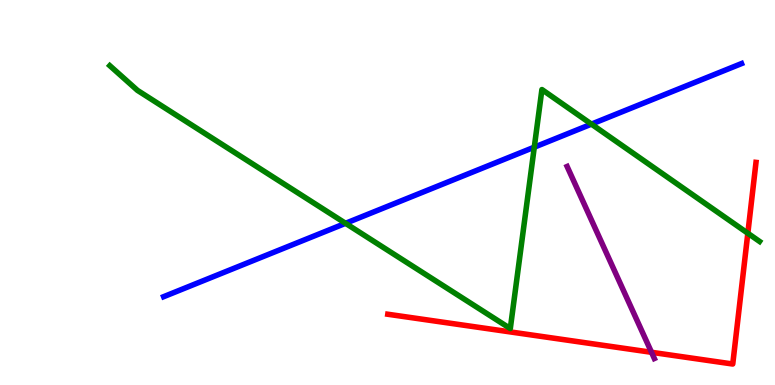[{'lines': ['blue', 'red'], 'intersections': []}, {'lines': ['green', 'red'], 'intersections': [{'x': 9.65, 'y': 3.94}]}, {'lines': ['purple', 'red'], 'intersections': [{'x': 8.41, 'y': 0.849}]}, {'lines': ['blue', 'green'], 'intersections': [{'x': 4.46, 'y': 4.2}, {'x': 6.89, 'y': 6.18}, {'x': 7.63, 'y': 6.78}]}, {'lines': ['blue', 'purple'], 'intersections': []}, {'lines': ['green', 'purple'], 'intersections': []}]